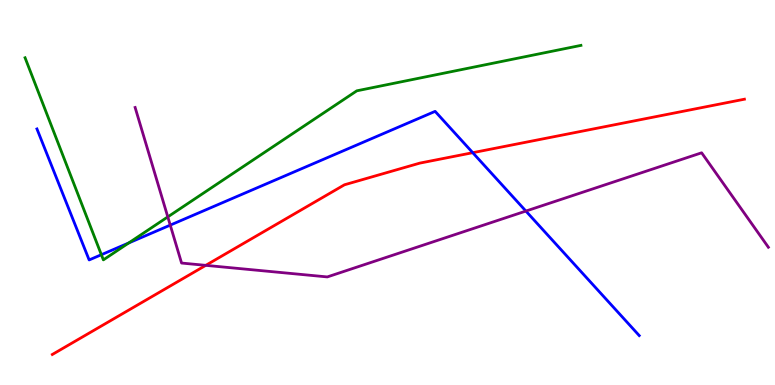[{'lines': ['blue', 'red'], 'intersections': [{'x': 6.1, 'y': 6.03}]}, {'lines': ['green', 'red'], 'intersections': []}, {'lines': ['purple', 'red'], 'intersections': [{'x': 2.66, 'y': 3.11}]}, {'lines': ['blue', 'green'], 'intersections': [{'x': 1.31, 'y': 3.38}, {'x': 1.66, 'y': 3.69}]}, {'lines': ['blue', 'purple'], 'intersections': [{'x': 2.2, 'y': 4.15}, {'x': 6.79, 'y': 4.52}]}, {'lines': ['green', 'purple'], 'intersections': [{'x': 2.17, 'y': 4.37}]}]